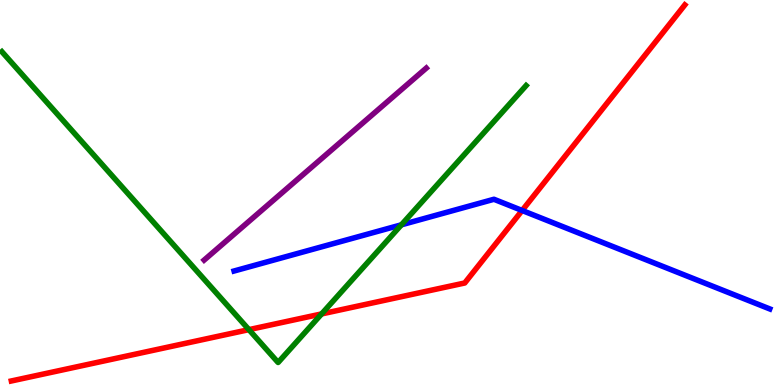[{'lines': ['blue', 'red'], 'intersections': [{'x': 6.74, 'y': 4.53}]}, {'lines': ['green', 'red'], 'intersections': [{'x': 3.21, 'y': 1.44}, {'x': 4.15, 'y': 1.85}]}, {'lines': ['purple', 'red'], 'intersections': []}, {'lines': ['blue', 'green'], 'intersections': [{'x': 5.18, 'y': 4.16}]}, {'lines': ['blue', 'purple'], 'intersections': []}, {'lines': ['green', 'purple'], 'intersections': []}]